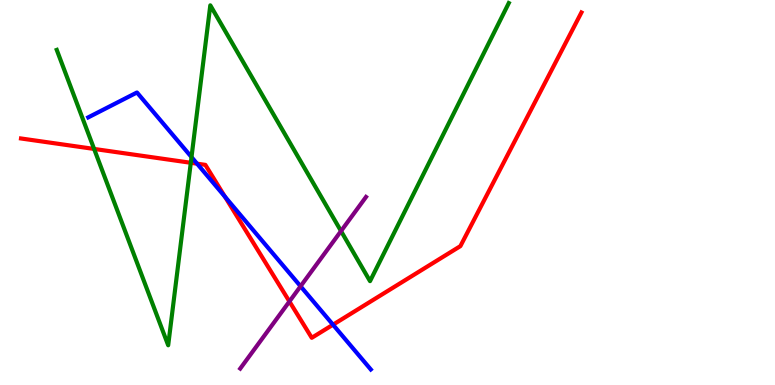[{'lines': ['blue', 'red'], 'intersections': [{'x': 2.54, 'y': 5.75}, {'x': 2.9, 'y': 4.89}, {'x': 4.3, 'y': 1.57}]}, {'lines': ['green', 'red'], 'intersections': [{'x': 1.21, 'y': 6.13}, {'x': 2.46, 'y': 5.77}]}, {'lines': ['purple', 'red'], 'intersections': [{'x': 3.73, 'y': 2.17}]}, {'lines': ['blue', 'green'], 'intersections': [{'x': 2.47, 'y': 5.92}]}, {'lines': ['blue', 'purple'], 'intersections': [{'x': 3.88, 'y': 2.56}]}, {'lines': ['green', 'purple'], 'intersections': [{'x': 4.4, 'y': 4.0}]}]